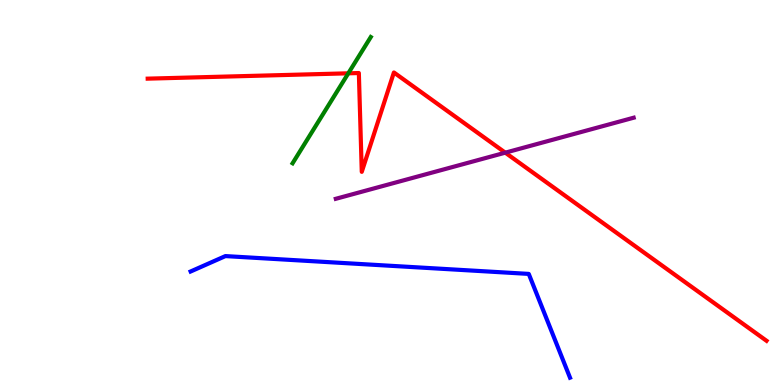[{'lines': ['blue', 'red'], 'intersections': []}, {'lines': ['green', 'red'], 'intersections': [{'x': 4.49, 'y': 8.1}]}, {'lines': ['purple', 'red'], 'intersections': [{'x': 6.52, 'y': 6.03}]}, {'lines': ['blue', 'green'], 'intersections': []}, {'lines': ['blue', 'purple'], 'intersections': []}, {'lines': ['green', 'purple'], 'intersections': []}]